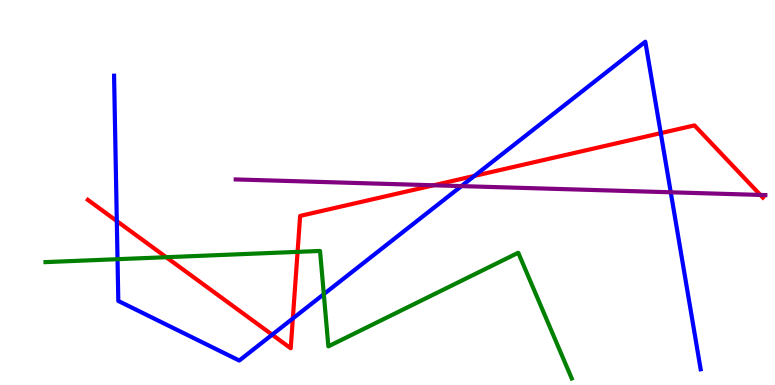[{'lines': ['blue', 'red'], 'intersections': [{'x': 1.51, 'y': 4.26}, {'x': 3.51, 'y': 1.31}, {'x': 3.78, 'y': 1.73}, {'x': 6.12, 'y': 5.43}, {'x': 8.53, 'y': 6.54}]}, {'lines': ['green', 'red'], 'intersections': [{'x': 2.14, 'y': 3.32}, {'x': 3.84, 'y': 3.46}]}, {'lines': ['purple', 'red'], 'intersections': [{'x': 5.59, 'y': 5.19}, {'x': 9.81, 'y': 4.94}]}, {'lines': ['blue', 'green'], 'intersections': [{'x': 1.52, 'y': 3.27}, {'x': 4.18, 'y': 2.36}]}, {'lines': ['blue', 'purple'], 'intersections': [{'x': 5.95, 'y': 5.17}, {'x': 8.65, 'y': 5.01}]}, {'lines': ['green', 'purple'], 'intersections': []}]